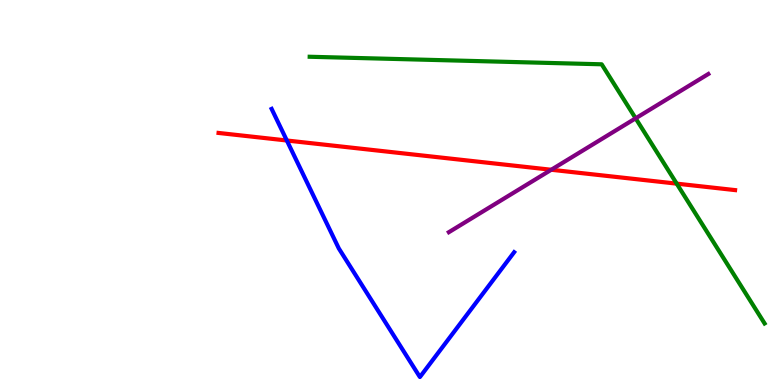[{'lines': ['blue', 'red'], 'intersections': [{'x': 3.7, 'y': 6.35}]}, {'lines': ['green', 'red'], 'intersections': [{'x': 8.73, 'y': 5.23}]}, {'lines': ['purple', 'red'], 'intersections': [{'x': 7.11, 'y': 5.59}]}, {'lines': ['blue', 'green'], 'intersections': []}, {'lines': ['blue', 'purple'], 'intersections': []}, {'lines': ['green', 'purple'], 'intersections': [{'x': 8.2, 'y': 6.93}]}]